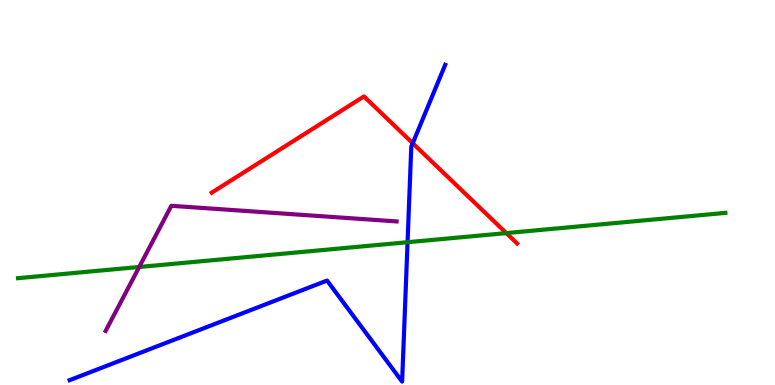[{'lines': ['blue', 'red'], 'intersections': [{'x': 5.33, 'y': 6.28}]}, {'lines': ['green', 'red'], 'intersections': [{'x': 6.53, 'y': 3.95}]}, {'lines': ['purple', 'red'], 'intersections': []}, {'lines': ['blue', 'green'], 'intersections': [{'x': 5.26, 'y': 3.71}]}, {'lines': ['blue', 'purple'], 'intersections': []}, {'lines': ['green', 'purple'], 'intersections': [{'x': 1.8, 'y': 3.07}]}]